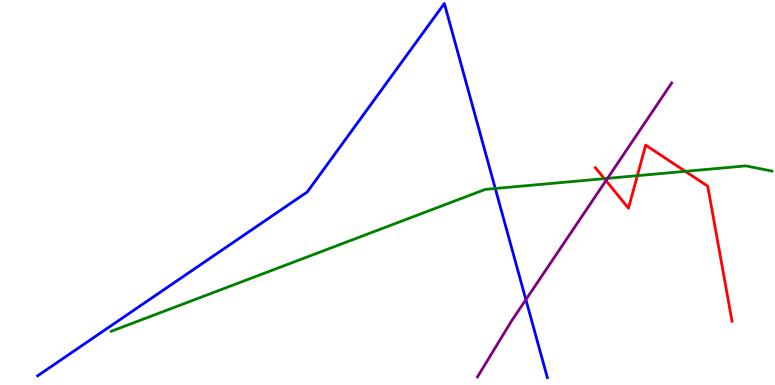[{'lines': ['blue', 'red'], 'intersections': []}, {'lines': ['green', 'red'], 'intersections': [{'x': 7.8, 'y': 5.36}, {'x': 8.22, 'y': 5.44}, {'x': 8.84, 'y': 5.55}]}, {'lines': ['purple', 'red'], 'intersections': [{'x': 7.82, 'y': 5.31}]}, {'lines': ['blue', 'green'], 'intersections': [{'x': 6.39, 'y': 5.1}]}, {'lines': ['blue', 'purple'], 'intersections': [{'x': 6.79, 'y': 2.22}]}, {'lines': ['green', 'purple'], 'intersections': [{'x': 7.84, 'y': 5.37}]}]